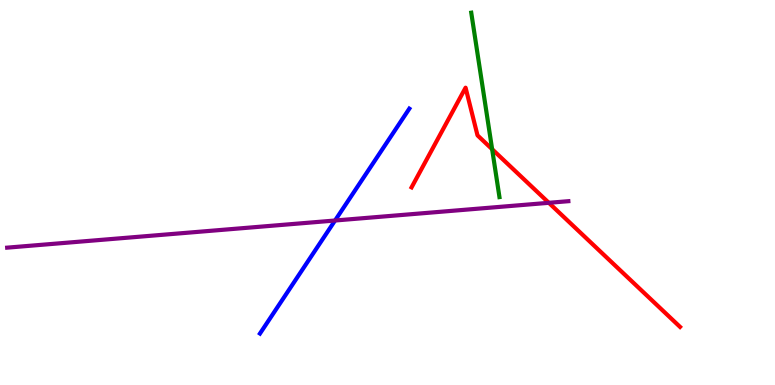[{'lines': ['blue', 'red'], 'intersections': []}, {'lines': ['green', 'red'], 'intersections': [{'x': 6.35, 'y': 6.12}]}, {'lines': ['purple', 'red'], 'intersections': [{'x': 7.08, 'y': 4.73}]}, {'lines': ['blue', 'green'], 'intersections': []}, {'lines': ['blue', 'purple'], 'intersections': [{'x': 4.32, 'y': 4.27}]}, {'lines': ['green', 'purple'], 'intersections': []}]